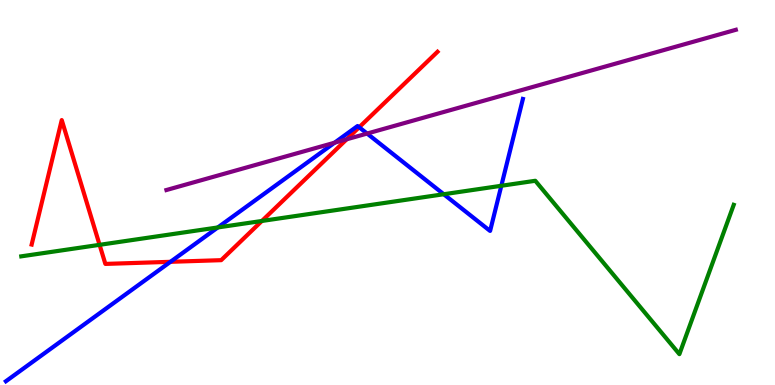[{'lines': ['blue', 'red'], 'intersections': [{'x': 2.2, 'y': 3.2}, {'x': 4.63, 'y': 6.69}]}, {'lines': ['green', 'red'], 'intersections': [{'x': 1.28, 'y': 3.64}, {'x': 3.38, 'y': 4.26}]}, {'lines': ['purple', 'red'], 'intersections': [{'x': 4.47, 'y': 6.38}]}, {'lines': ['blue', 'green'], 'intersections': [{'x': 2.81, 'y': 4.09}, {'x': 5.73, 'y': 4.95}, {'x': 6.47, 'y': 5.17}]}, {'lines': ['blue', 'purple'], 'intersections': [{'x': 4.32, 'y': 6.29}, {'x': 4.74, 'y': 6.53}]}, {'lines': ['green', 'purple'], 'intersections': []}]